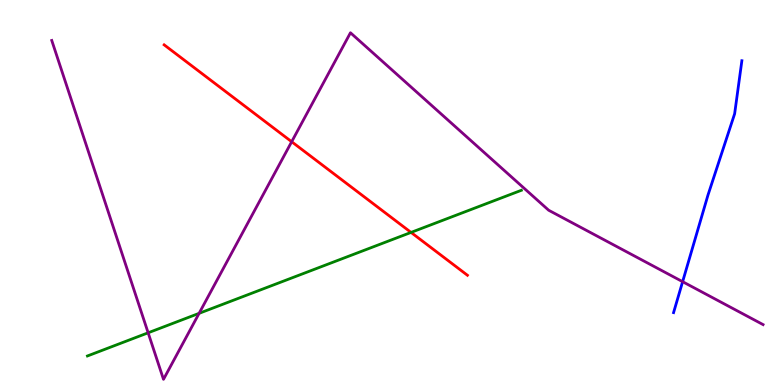[{'lines': ['blue', 'red'], 'intersections': []}, {'lines': ['green', 'red'], 'intersections': [{'x': 5.3, 'y': 3.96}]}, {'lines': ['purple', 'red'], 'intersections': [{'x': 3.76, 'y': 6.32}]}, {'lines': ['blue', 'green'], 'intersections': []}, {'lines': ['blue', 'purple'], 'intersections': [{'x': 8.81, 'y': 2.68}]}, {'lines': ['green', 'purple'], 'intersections': [{'x': 1.91, 'y': 1.36}, {'x': 2.57, 'y': 1.86}]}]